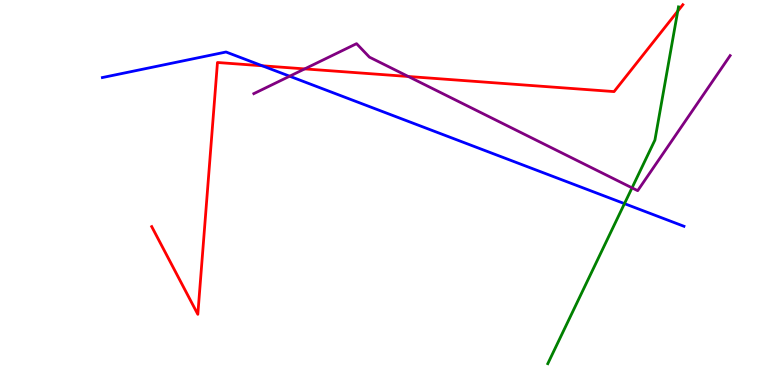[{'lines': ['blue', 'red'], 'intersections': [{'x': 3.38, 'y': 8.29}]}, {'lines': ['green', 'red'], 'intersections': [{'x': 8.74, 'y': 9.71}]}, {'lines': ['purple', 'red'], 'intersections': [{'x': 3.93, 'y': 8.21}, {'x': 5.27, 'y': 8.01}]}, {'lines': ['blue', 'green'], 'intersections': [{'x': 8.06, 'y': 4.71}]}, {'lines': ['blue', 'purple'], 'intersections': [{'x': 3.74, 'y': 8.02}]}, {'lines': ['green', 'purple'], 'intersections': [{'x': 8.16, 'y': 5.12}]}]